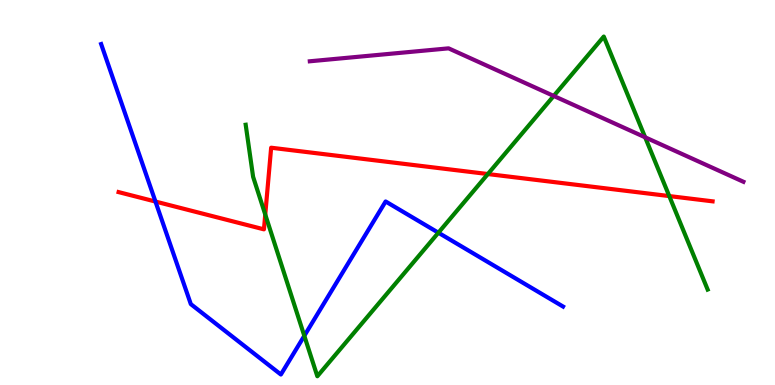[{'lines': ['blue', 'red'], 'intersections': [{'x': 2.01, 'y': 4.77}]}, {'lines': ['green', 'red'], 'intersections': [{'x': 3.42, 'y': 4.43}, {'x': 6.29, 'y': 5.48}, {'x': 8.64, 'y': 4.91}]}, {'lines': ['purple', 'red'], 'intersections': []}, {'lines': ['blue', 'green'], 'intersections': [{'x': 3.93, 'y': 1.28}, {'x': 5.66, 'y': 3.96}]}, {'lines': ['blue', 'purple'], 'intersections': []}, {'lines': ['green', 'purple'], 'intersections': [{'x': 7.14, 'y': 7.51}, {'x': 8.32, 'y': 6.43}]}]